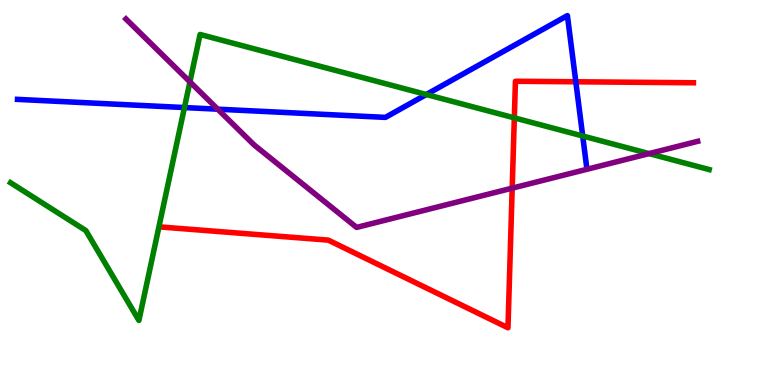[{'lines': ['blue', 'red'], 'intersections': [{'x': 7.43, 'y': 7.88}]}, {'lines': ['green', 'red'], 'intersections': [{'x': 6.64, 'y': 6.94}]}, {'lines': ['purple', 'red'], 'intersections': [{'x': 6.61, 'y': 5.11}]}, {'lines': ['blue', 'green'], 'intersections': [{'x': 2.38, 'y': 7.21}, {'x': 5.5, 'y': 7.55}, {'x': 7.52, 'y': 6.47}]}, {'lines': ['blue', 'purple'], 'intersections': [{'x': 2.81, 'y': 7.16}]}, {'lines': ['green', 'purple'], 'intersections': [{'x': 2.45, 'y': 7.87}, {'x': 8.37, 'y': 6.01}]}]